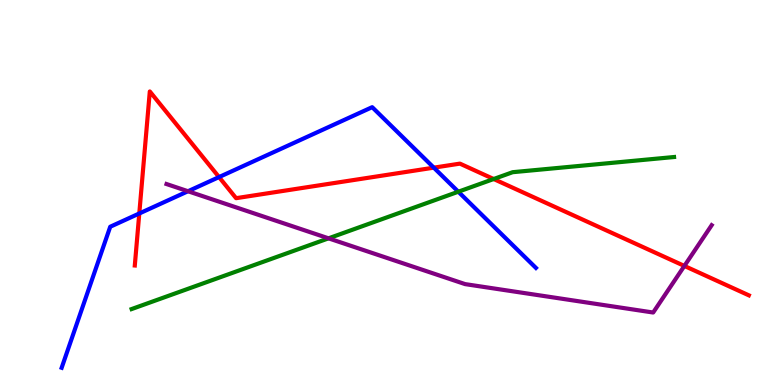[{'lines': ['blue', 'red'], 'intersections': [{'x': 1.8, 'y': 4.46}, {'x': 2.83, 'y': 5.4}, {'x': 5.6, 'y': 5.65}]}, {'lines': ['green', 'red'], 'intersections': [{'x': 6.37, 'y': 5.35}]}, {'lines': ['purple', 'red'], 'intersections': [{'x': 8.83, 'y': 3.09}]}, {'lines': ['blue', 'green'], 'intersections': [{'x': 5.91, 'y': 5.02}]}, {'lines': ['blue', 'purple'], 'intersections': [{'x': 2.43, 'y': 5.03}]}, {'lines': ['green', 'purple'], 'intersections': [{'x': 4.24, 'y': 3.81}]}]